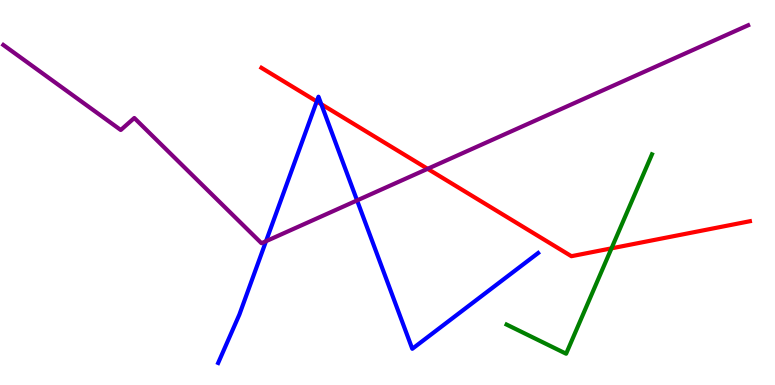[{'lines': ['blue', 'red'], 'intersections': [{'x': 4.09, 'y': 7.37}, {'x': 4.15, 'y': 7.29}]}, {'lines': ['green', 'red'], 'intersections': [{'x': 7.89, 'y': 3.55}]}, {'lines': ['purple', 'red'], 'intersections': [{'x': 5.52, 'y': 5.62}]}, {'lines': ['blue', 'green'], 'intersections': []}, {'lines': ['blue', 'purple'], 'intersections': [{'x': 3.43, 'y': 3.74}, {'x': 4.61, 'y': 4.79}]}, {'lines': ['green', 'purple'], 'intersections': []}]